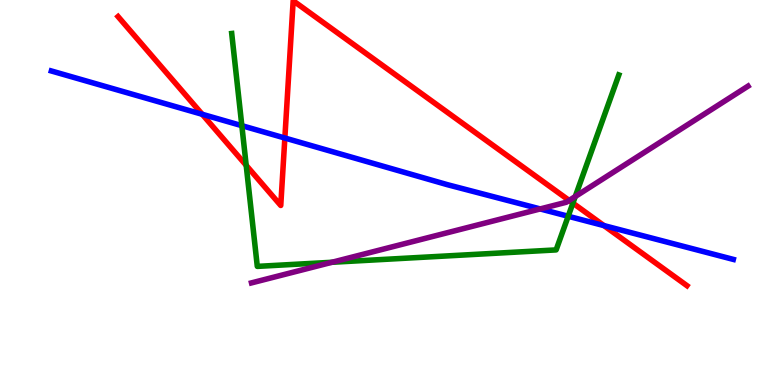[{'lines': ['blue', 'red'], 'intersections': [{'x': 2.61, 'y': 7.03}, {'x': 3.68, 'y': 6.42}, {'x': 7.79, 'y': 4.14}]}, {'lines': ['green', 'red'], 'intersections': [{'x': 3.18, 'y': 5.71}, {'x': 7.39, 'y': 4.72}]}, {'lines': ['purple', 'red'], 'intersections': [{'x': 7.34, 'y': 4.79}]}, {'lines': ['blue', 'green'], 'intersections': [{'x': 3.12, 'y': 6.74}, {'x': 7.33, 'y': 4.38}]}, {'lines': ['blue', 'purple'], 'intersections': [{'x': 6.97, 'y': 4.57}]}, {'lines': ['green', 'purple'], 'intersections': [{'x': 4.28, 'y': 3.19}, {'x': 7.42, 'y': 4.9}]}]